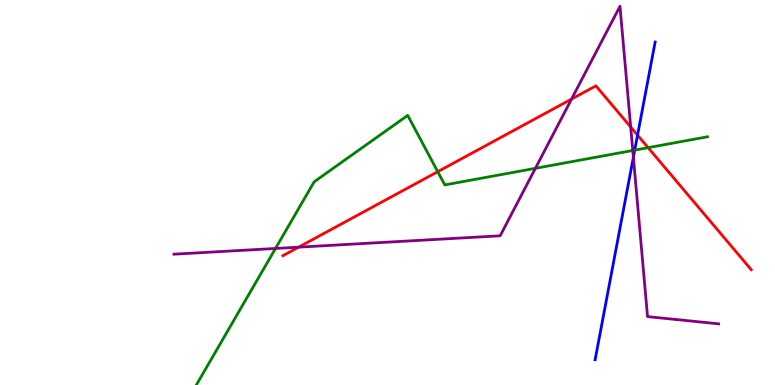[{'lines': ['blue', 'red'], 'intersections': [{'x': 8.23, 'y': 6.49}]}, {'lines': ['green', 'red'], 'intersections': [{'x': 5.65, 'y': 5.54}, {'x': 8.36, 'y': 6.16}]}, {'lines': ['purple', 'red'], 'intersections': [{'x': 3.85, 'y': 3.58}, {'x': 7.37, 'y': 7.43}, {'x': 8.14, 'y': 6.7}]}, {'lines': ['blue', 'green'], 'intersections': [{'x': 8.19, 'y': 6.1}]}, {'lines': ['blue', 'purple'], 'intersections': [{'x': 8.17, 'y': 5.92}]}, {'lines': ['green', 'purple'], 'intersections': [{'x': 3.55, 'y': 3.55}, {'x': 6.91, 'y': 5.63}, {'x': 8.16, 'y': 6.09}]}]